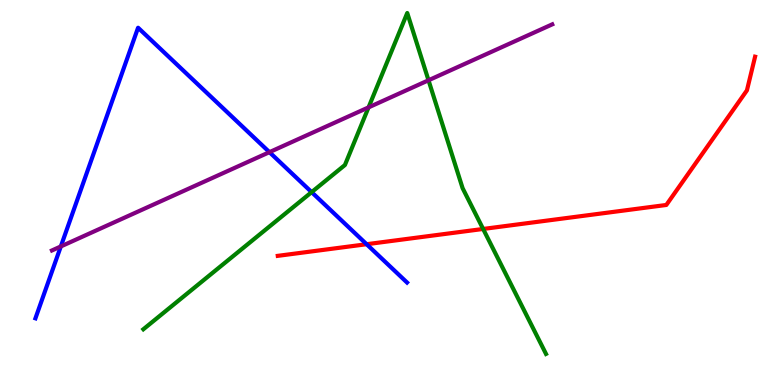[{'lines': ['blue', 'red'], 'intersections': [{'x': 4.73, 'y': 3.66}]}, {'lines': ['green', 'red'], 'intersections': [{'x': 6.23, 'y': 4.05}]}, {'lines': ['purple', 'red'], 'intersections': []}, {'lines': ['blue', 'green'], 'intersections': [{'x': 4.02, 'y': 5.01}]}, {'lines': ['blue', 'purple'], 'intersections': [{'x': 0.785, 'y': 3.6}, {'x': 3.48, 'y': 6.05}]}, {'lines': ['green', 'purple'], 'intersections': [{'x': 4.76, 'y': 7.21}, {'x': 5.53, 'y': 7.91}]}]